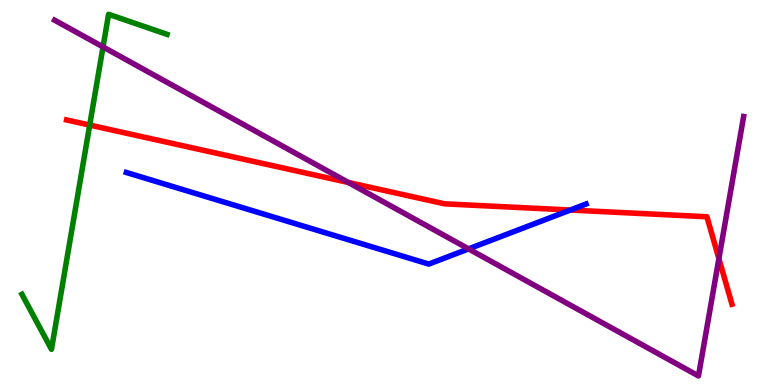[{'lines': ['blue', 'red'], 'intersections': [{'x': 7.36, 'y': 4.54}]}, {'lines': ['green', 'red'], 'intersections': [{'x': 1.16, 'y': 6.75}]}, {'lines': ['purple', 'red'], 'intersections': [{'x': 4.49, 'y': 5.26}, {'x': 9.28, 'y': 3.28}]}, {'lines': ['blue', 'green'], 'intersections': []}, {'lines': ['blue', 'purple'], 'intersections': [{'x': 6.05, 'y': 3.54}]}, {'lines': ['green', 'purple'], 'intersections': [{'x': 1.33, 'y': 8.78}]}]